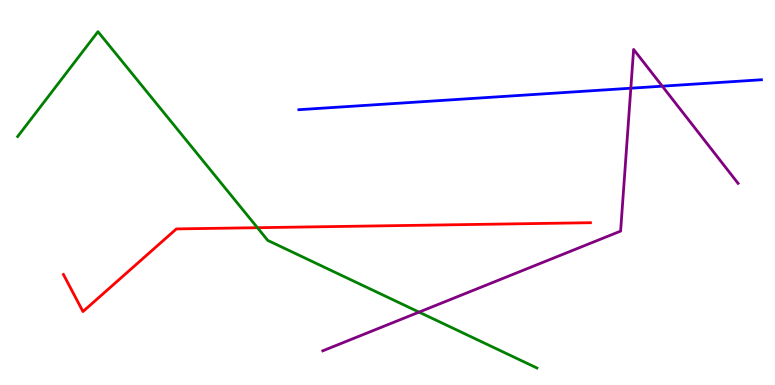[{'lines': ['blue', 'red'], 'intersections': []}, {'lines': ['green', 'red'], 'intersections': [{'x': 3.32, 'y': 4.09}]}, {'lines': ['purple', 'red'], 'intersections': []}, {'lines': ['blue', 'green'], 'intersections': []}, {'lines': ['blue', 'purple'], 'intersections': [{'x': 8.14, 'y': 7.71}, {'x': 8.55, 'y': 7.76}]}, {'lines': ['green', 'purple'], 'intersections': [{'x': 5.41, 'y': 1.89}]}]